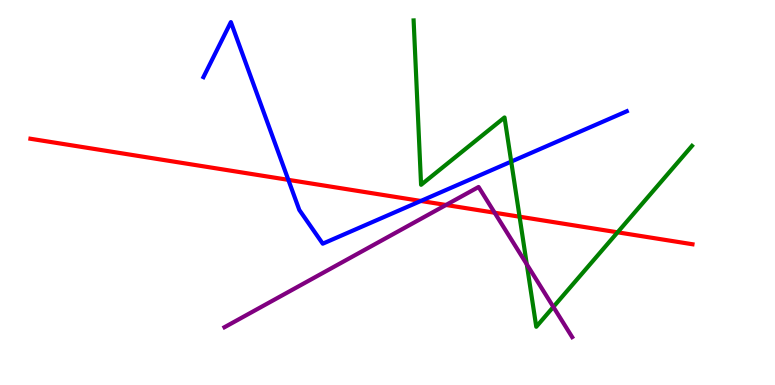[{'lines': ['blue', 'red'], 'intersections': [{'x': 3.72, 'y': 5.33}, {'x': 5.43, 'y': 4.78}]}, {'lines': ['green', 'red'], 'intersections': [{'x': 6.7, 'y': 4.37}, {'x': 7.97, 'y': 3.97}]}, {'lines': ['purple', 'red'], 'intersections': [{'x': 5.75, 'y': 4.68}, {'x': 6.38, 'y': 4.47}]}, {'lines': ['blue', 'green'], 'intersections': [{'x': 6.6, 'y': 5.8}]}, {'lines': ['blue', 'purple'], 'intersections': []}, {'lines': ['green', 'purple'], 'intersections': [{'x': 6.8, 'y': 3.14}, {'x': 7.14, 'y': 2.03}]}]